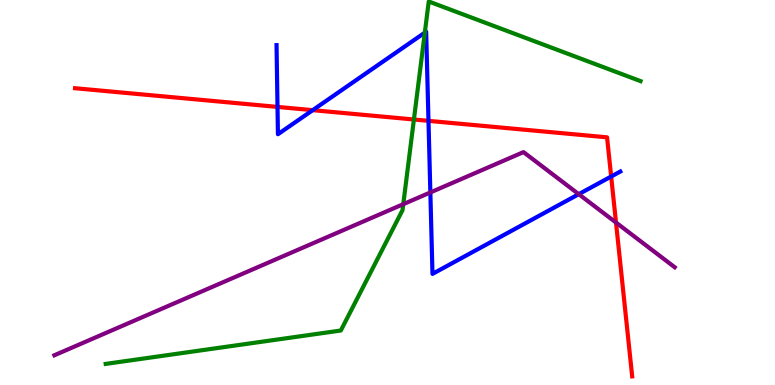[{'lines': ['blue', 'red'], 'intersections': [{'x': 3.58, 'y': 7.22}, {'x': 4.04, 'y': 7.14}, {'x': 5.53, 'y': 6.86}, {'x': 7.89, 'y': 5.42}]}, {'lines': ['green', 'red'], 'intersections': [{'x': 5.34, 'y': 6.9}]}, {'lines': ['purple', 'red'], 'intersections': [{'x': 7.95, 'y': 4.22}]}, {'lines': ['blue', 'green'], 'intersections': [{'x': 5.48, 'y': 9.15}]}, {'lines': ['blue', 'purple'], 'intersections': [{'x': 5.55, 'y': 5.0}, {'x': 7.47, 'y': 4.96}]}, {'lines': ['green', 'purple'], 'intersections': [{'x': 5.2, 'y': 4.7}]}]